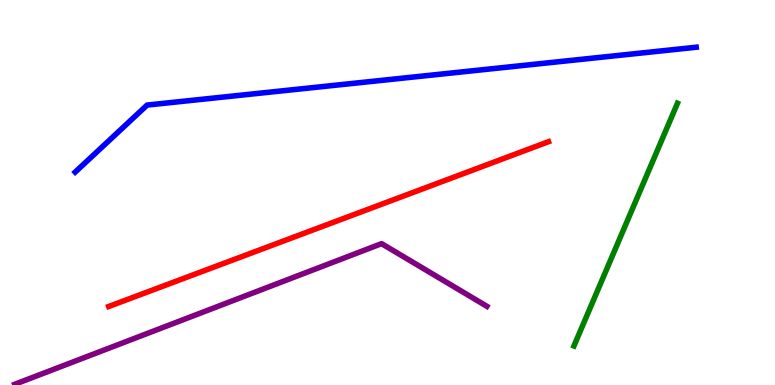[{'lines': ['blue', 'red'], 'intersections': []}, {'lines': ['green', 'red'], 'intersections': []}, {'lines': ['purple', 'red'], 'intersections': []}, {'lines': ['blue', 'green'], 'intersections': []}, {'lines': ['blue', 'purple'], 'intersections': []}, {'lines': ['green', 'purple'], 'intersections': []}]